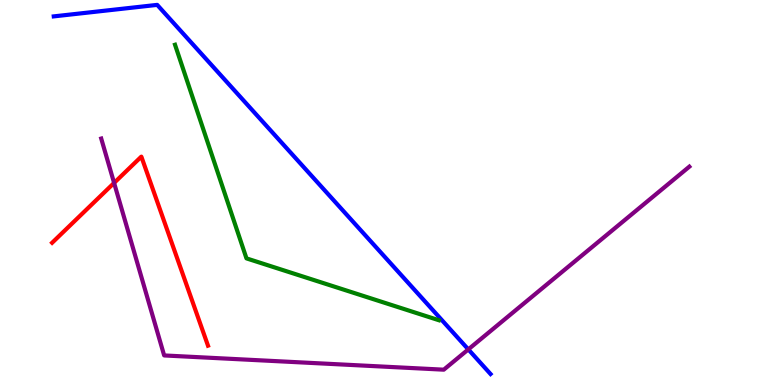[{'lines': ['blue', 'red'], 'intersections': []}, {'lines': ['green', 'red'], 'intersections': []}, {'lines': ['purple', 'red'], 'intersections': [{'x': 1.47, 'y': 5.25}]}, {'lines': ['blue', 'green'], 'intersections': []}, {'lines': ['blue', 'purple'], 'intersections': [{'x': 6.04, 'y': 0.925}]}, {'lines': ['green', 'purple'], 'intersections': []}]